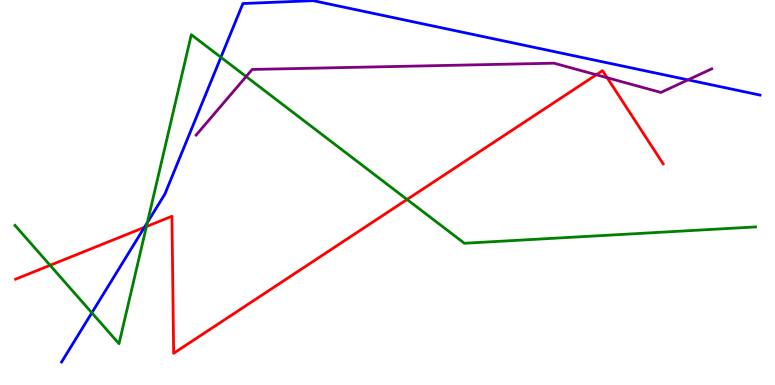[{'lines': ['blue', 'red'], 'intersections': [{'x': 1.86, 'y': 4.09}]}, {'lines': ['green', 'red'], 'intersections': [{'x': 0.646, 'y': 3.11}, {'x': 1.89, 'y': 4.12}, {'x': 5.25, 'y': 4.82}]}, {'lines': ['purple', 'red'], 'intersections': [{'x': 7.69, 'y': 8.06}, {'x': 7.83, 'y': 7.98}]}, {'lines': ['blue', 'green'], 'intersections': [{'x': 1.19, 'y': 1.88}, {'x': 1.9, 'y': 4.22}, {'x': 2.85, 'y': 8.51}]}, {'lines': ['blue', 'purple'], 'intersections': [{'x': 8.88, 'y': 7.93}]}, {'lines': ['green', 'purple'], 'intersections': [{'x': 3.18, 'y': 8.01}]}]